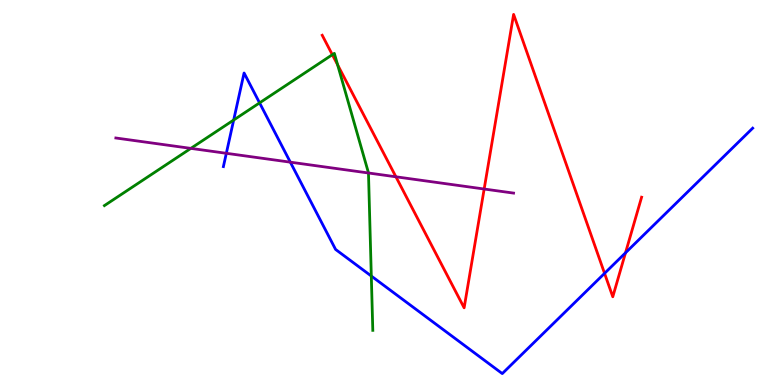[{'lines': ['blue', 'red'], 'intersections': [{'x': 7.8, 'y': 2.9}, {'x': 8.07, 'y': 3.43}]}, {'lines': ['green', 'red'], 'intersections': [{'x': 4.29, 'y': 8.58}, {'x': 4.36, 'y': 8.32}]}, {'lines': ['purple', 'red'], 'intersections': [{'x': 5.11, 'y': 5.41}, {'x': 6.25, 'y': 5.09}]}, {'lines': ['blue', 'green'], 'intersections': [{'x': 3.02, 'y': 6.88}, {'x': 3.35, 'y': 7.33}, {'x': 4.79, 'y': 2.83}]}, {'lines': ['blue', 'purple'], 'intersections': [{'x': 2.92, 'y': 6.02}, {'x': 3.75, 'y': 5.79}]}, {'lines': ['green', 'purple'], 'intersections': [{'x': 2.46, 'y': 6.15}, {'x': 4.75, 'y': 5.51}]}]